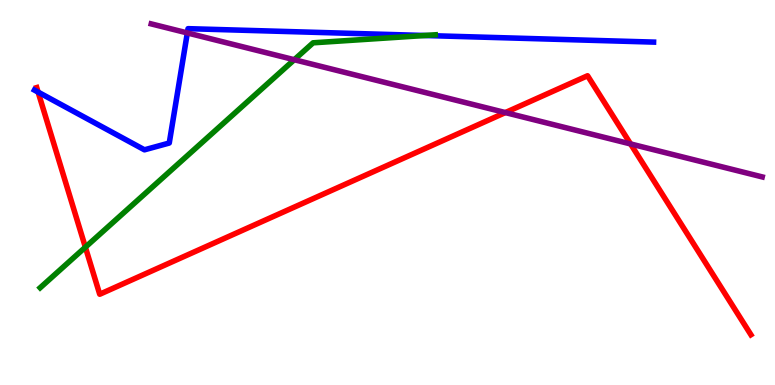[{'lines': ['blue', 'red'], 'intersections': [{'x': 0.492, 'y': 7.61}]}, {'lines': ['green', 'red'], 'intersections': [{'x': 1.1, 'y': 3.58}]}, {'lines': ['purple', 'red'], 'intersections': [{'x': 6.52, 'y': 7.08}, {'x': 8.14, 'y': 6.26}]}, {'lines': ['blue', 'green'], 'intersections': [{'x': 5.48, 'y': 9.08}]}, {'lines': ['blue', 'purple'], 'intersections': [{'x': 2.42, 'y': 9.14}]}, {'lines': ['green', 'purple'], 'intersections': [{'x': 3.8, 'y': 8.45}]}]